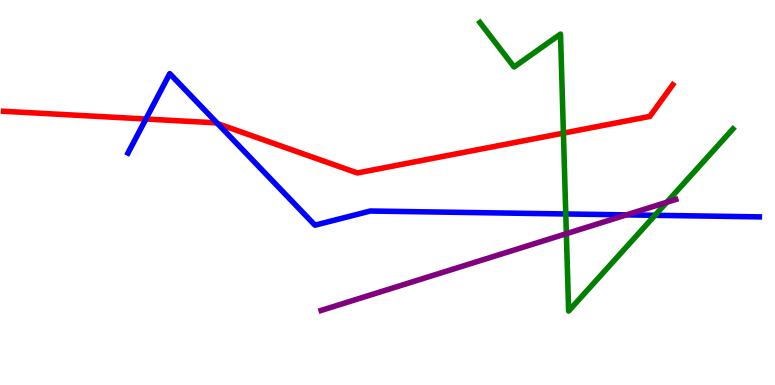[{'lines': ['blue', 'red'], 'intersections': [{'x': 1.88, 'y': 6.91}, {'x': 2.81, 'y': 6.79}]}, {'lines': ['green', 'red'], 'intersections': [{'x': 7.27, 'y': 6.54}]}, {'lines': ['purple', 'red'], 'intersections': []}, {'lines': ['blue', 'green'], 'intersections': [{'x': 7.3, 'y': 4.44}, {'x': 8.45, 'y': 4.41}]}, {'lines': ['blue', 'purple'], 'intersections': [{'x': 8.08, 'y': 4.42}]}, {'lines': ['green', 'purple'], 'intersections': [{'x': 7.31, 'y': 3.93}, {'x': 8.6, 'y': 4.75}]}]